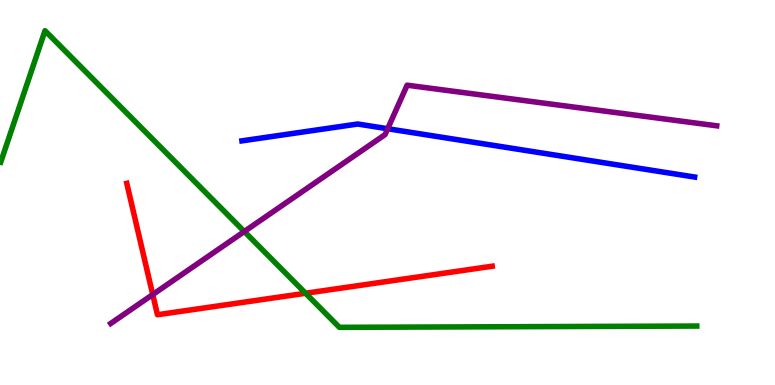[{'lines': ['blue', 'red'], 'intersections': []}, {'lines': ['green', 'red'], 'intersections': [{'x': 3.94, 'y': 2.38}]}, {'lines': ['purple', 'red'], 'intersections': [{'x': 1.97, 'y': 2.35}]}, {'lines': ['blue', 'green'], 'intersections': []}, {'lines': ['blue', 'purple'], 'intersections': [{'x': 5.0, 'y': 6.66}]}, {'lines': ['green', 'purple'], 'intersections': [{'x': 3.15, 'y': 3.99}]}]